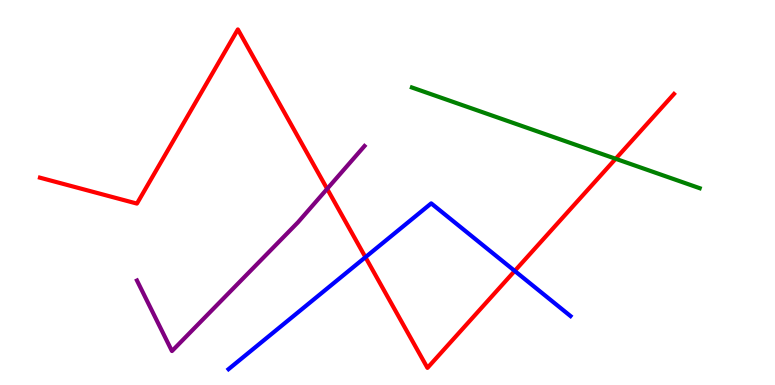[{'lines': ['blue', 'red'], 'intersections': [{'x': 4.72, 'y': 3.32}, {'x': 6.64, 'y': 2.96}]}, {'lines': ['green', 'red'], 'intersections': [{'x': 7.94, 'y': 5.88}]}, {'lines': ['purple', 'red'], 'intersections': [{'x': 4.22, 'y': 5.09}]}, {'lines': ['blue', 'green'], 'intersections': []}, {'lines': ['blue', 'purple'], 'intersections': []}, {'lines': ['green', 'purple'], 'intersections': []}]